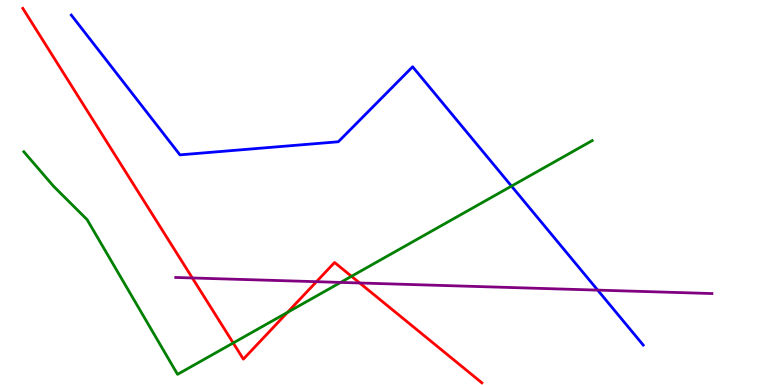[{'lines': ['blue', 'red'], 'intersections': []}, {'lines': ['green', 'red'], 'intersections': [{'x': 3.01, 'y': 1.09}, {'x': 3.71, 'y': 1.89}, {'x': 4.54, 'y': 2.82}]}, {'lines': ['purple', 'red'], 'intersections': [{'x': 2.48, 'y': 2.78}, {'x': 4.08, 'y': 2.68}, {'x': 4.64, 'y': 2.65}]}, {'lines': ['blue', 'green'], 'intersections': [{'x': 6.6, 'y': 5.17}]}, {'lines': ['blue', 'purple'], 'intersections': [{'x': 7.71, 'y': 2.46}]}, {'lines': ['green', 'purple'], 'intersections': [{'x': 4.4, 'y': 2.66}]}]